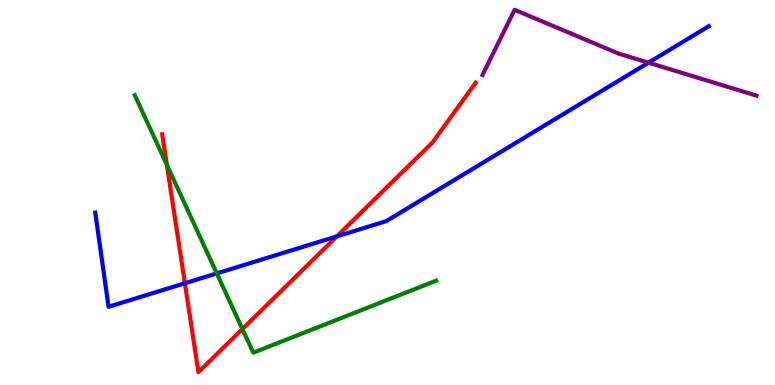[{'lines': ['blue', 'red'], 'intersections': [{'x': 2.39, 'y': 2.64}, {'x': 4.35, 'y': 3.86}]}, {'lines': ['green', 'red'], 'intersections': [{'x': 2.15, 'y': 5.72}, {'x': 3.13, 'y': 1.45}]}, {'lines': ['purple', 'red'], 'intersections': []}, {'lines': ['blue', 'green'], 'intersections': [{'x': 2.8, 'y': 2.9}]}, {'lines': ['blue', 'purple'], 'intersections': [{'x': 8.37, 'y': 8.37}]}, {'lines': ['green', 'purple'], 'intersections': []}]